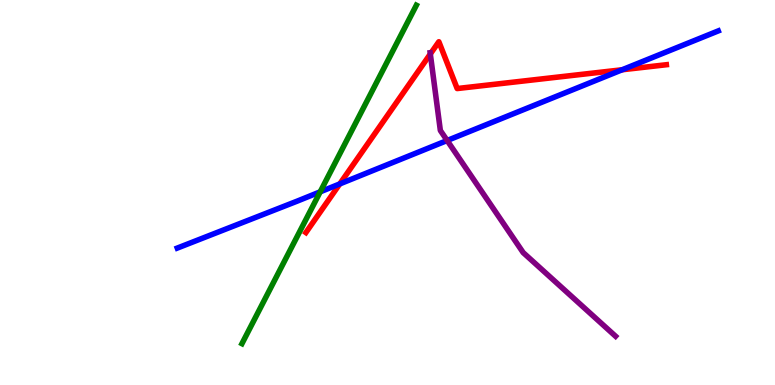[{'lines': ['blue', 'red'], 'intersections': [{'x': 4.38, 'y': 5.22}, {'x': 8.03, 'y': 8.19}]}, {'lines': ['green', 'red'], 'intersections': []}, {'lines': ['purple', 'red'], 'intersections': [{'x': 5.55, 'y': 8.6}]}, {'lines': ['blue', 'green'], 'intersections': [{'x': 4.13, 'y': 5.02}]}, {'lines': ['blue', 'purple'], 'intersections': [{'x': 5.77, 'y': 6.35}]}, {'lines': ['green', 'purple'], 'intersections': []}]